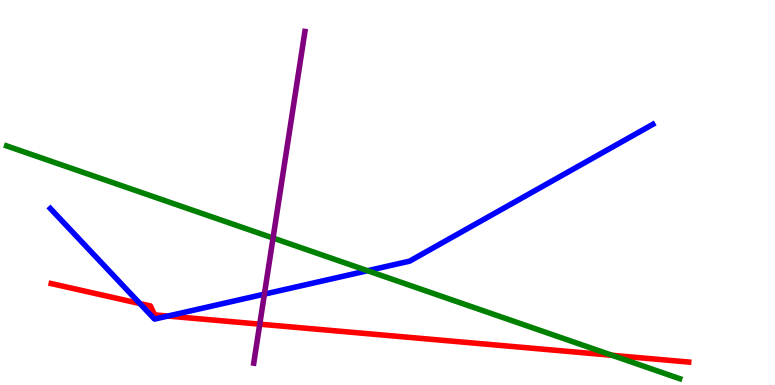[{'lines': ['blue', 'red'], 'intersections': [{'x': 1.81, 'y': 2.12}, {'x': 2.17, 'y': 1.79}]}, {'lines': ['green', 'red'], 'intersections': [{'x': 7.9, 'y': 0.772}]}, {'lines': ['purple', 'red'], 'intersections': [{'x': 3.35, 'y': 1.58}]}, {'lines': ['blue', 'green'], 'intersections': [{'x': 4.74, 'y': 2.97}]}, {'lines': ['blue', 'purple'], 'intersections': [{'x': 3.41, 'y': 2.36}]}, {'lines': ['green', 'purple'], 'intersections': [{'x': 3.52, 'y': 3.82}]}]